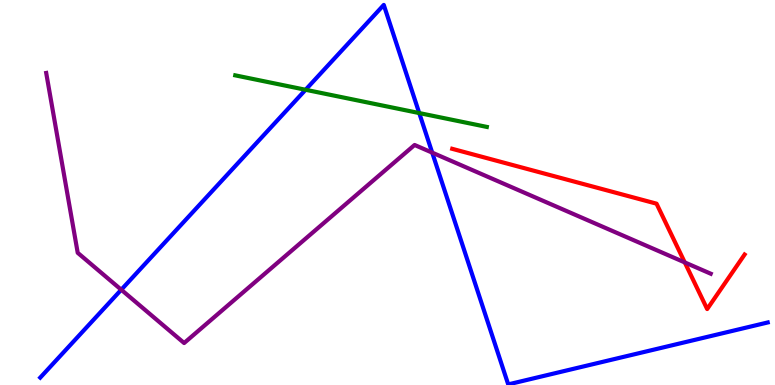[{'lines': ['blue', 'red'], 'intersections': []}, {'lines': ['green', 'red'], 'intersections': []}, {'lines': ['purple', 'red'], 'intersections': [{'x': 8.84, 'y': 3.18}]}, {'lines': ['blue', 'green'], 'intersections': [{'x': 3.94, 'y': 7.67}, {'x': 5.41, 'y': 7.06}]}, {'lines': ['blue', 'purple'], 'intersections': [{'x': 1.56, 'y': 2.47}, {'x': 5.58, 'y': 6.04}]}, {'lines': ['green', 'purple'], 'intersections': []}]